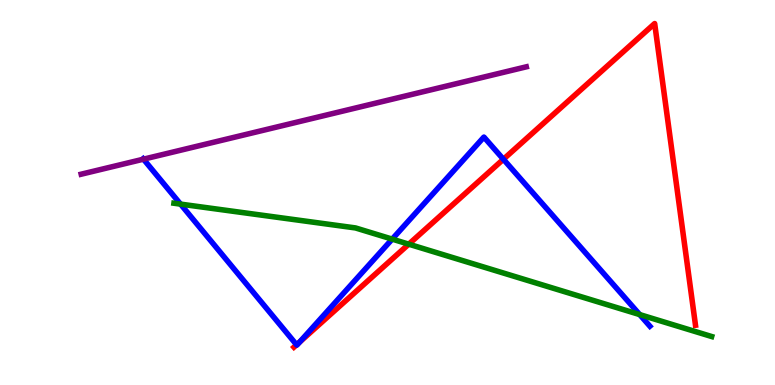[{'lines': ['blue', 'red'], 'intersections': [{'x': 3.83, 'y': 1.04}, {'x': 3.87, 'y': 1.12}, {'x': 6.5, 'y': 5.86}]}, {'lines': ['green', 'red'], 'intersections': [{'x': 5.27, 'y': 3.66}]}, {'lines': ['purple', 'red'], 'intersections': []}, {'lines': ['blue', 'green'], 'intersections': [{'x': 2.33, 'y': 4.7}, {'x': 5.06, 'y': 3.79}, {'x': 8.25, 'y': 1.83}]}, {'lines': ['blue', 'purple'], 'intersections': [{'x': 1.85, 'y': 5.87}]}, {'lines': ['green', 'purple'], 'intersections': []}]